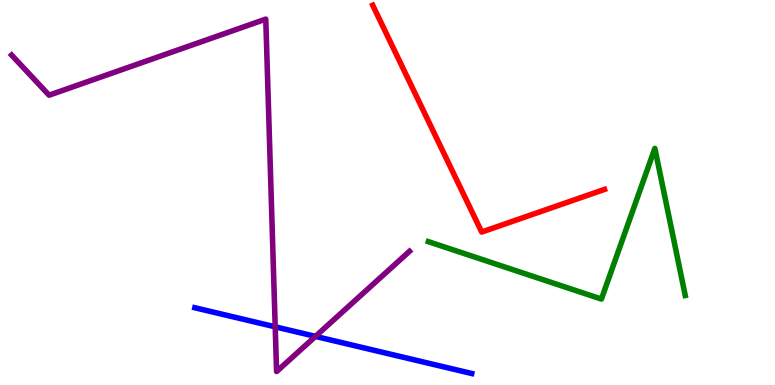[{'lines': ['blue', 'red'], 'intersections': []}, {'lines': ['green', 'red'], 'intersections': []}, {'lines': ['purple', 'red'], 'intersections': []}, {'lines': ['blue', 'green'], 'intersections': []}, {'lines': ['blue', 'purple'], 'intersections': [{'x': 3.55, 'y': 1.51}, {'x': 4.07, 'y': 1.26}]}, {'lines': ['green', 'purple'], 'intersections': []}]